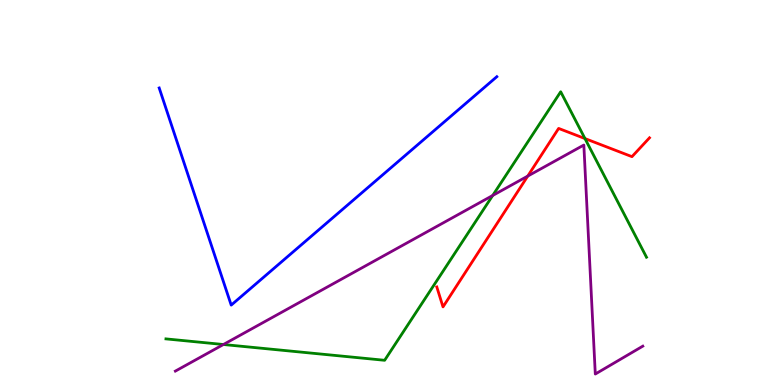[{'lines': ['blue', 'red'], 'intersections': []}, {'lines': ['green', 'red'], 'intersections': [{'x': 7.55, 'y': 6.4}]}, {'lines': ['purple', 'red'], 'intersections': [{'x': 6.81, 'y': 5.43}]}, {'lines': ['blue', 'green'], 'intersections': []}, {'lines': ['blue', 'purple'], 'intersections': []}, {'lines': ['green', 'purple'], 'intersections': [{'x': 2.88, 'y': 1.05}, {'x': 6.36, 'y': 4.92}]}]